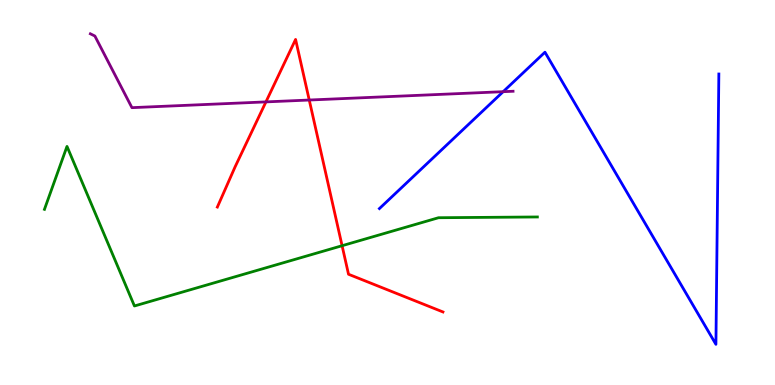[{'lines': ['blue', 'red'], 'intersections': []}, {'lines': ['green', 'red'], 'intersections': [{'x': 4.41, 'y': 3.62}]}, {'lines': ['purple', 'red'], 'intersections': [{'x': 3.43, 'y': 7.35}, {'x': 3.99, 'y': 7.4}]}, {'lines': ['blue', 'green'], 'intersections': []}, {'lines': ['blue', 'purple'], 'intersections': [{'x': 6.49, 'y': 7.62}]}, {'lines': ['green', 'purple'], 'intersections': []}]